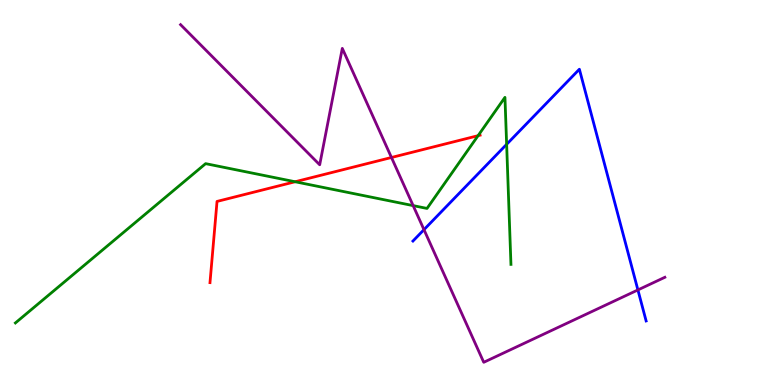[{'lines': ['blue', 'red'], 'intersections': []}, {'lines': ['green', 'red'], 'intersections': [{'x': 3.81, 'y': 5.28}, {'x': 6.17, 'y': 6.48}]}, {'lines': ['purple', 'red'], 'intersections': [{'x': 5.05, 'y': 5.91}]}, {'lines': ['blue', 'green'], 'intersections': [{'x': 6.54, 'y': 6.25}]}, {'lines': ['blue', 'purple'], 'intersections': [{'x': 5.47, 'y': 4.03}, {'x': 8.23, 'y': 2.47}]}, {'lines': ['green', 'purple'], 'intersections': [{'x': 5.33, 'y': 4.66}]}]